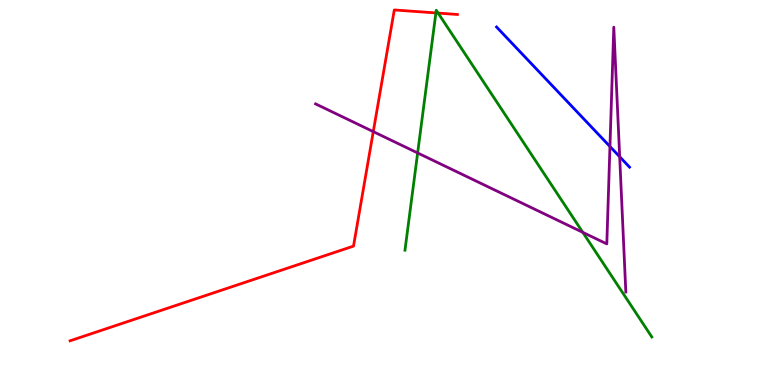[{'lines': ['blue', 'red'], 'intersections': []}, {'lines': ['green', 'red'], 'intersections': [{'x': 5.62, 'y': 9.66}, {'x': 5.65, 'y': 9.66}]}, {'lines': ['purple', 'red'], 'intersections': [{'x': 4.82, 'y': 6.58}]}, {'lines': ['blue', 'green'], 'intersections': []}, {'lines': ['blue', 'purple'], 'intersections': [{'x': 7.87, 'y': 6.19}, {'x': 8.0, 'y': 5.93}]}, {'lines': ['green', 'purple'], 'intersections': [{'x': 5.39, 'y': 6.03}, {'x': 7.52, 'y': 3.96}]}]